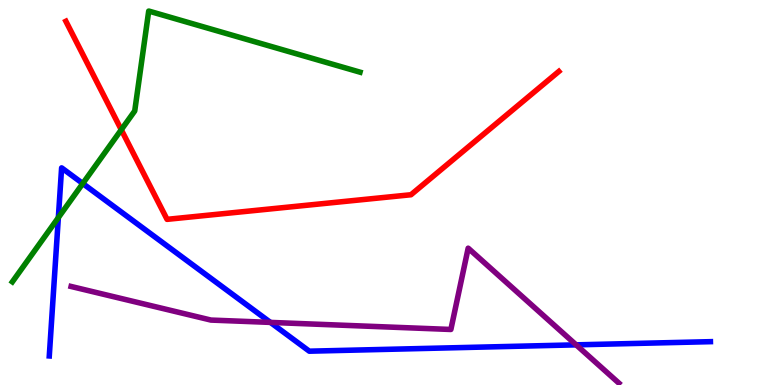[{'lines': ['blue', 'red'], 'intersections': []}, {'lines': ['green', 'red'], 'intersections': [{'x': 1.56, 'y': 6.63}]}, {'lines': ['purple', 'red'], 'intersections': []}, {'lines': ['blue', 'green'], 'intersections': [{'x': 0.753, 'y': 4.35}, {'x': 1.07, 'y': 5.23}]}, {'lines': ['blue', 'purple'], 'intersections': [{'x': 3.49, 'y': 1.63}, {'x': 7.43, 'y': 1.04}]}, {'lines': ['green', 'purple'], 'intersections': []}]